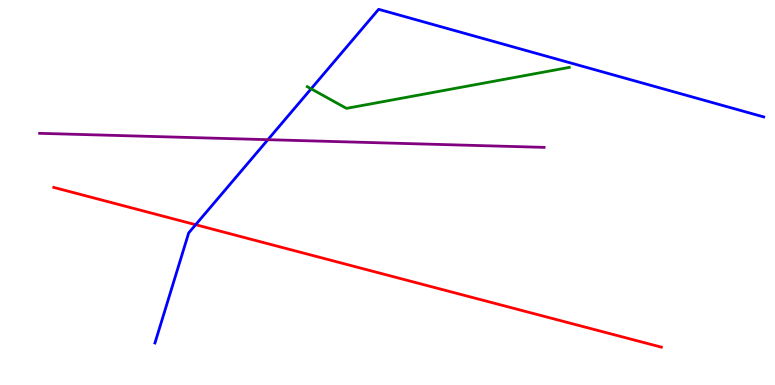[{'lines': ['blue', 'red'], 'intersections': [{'x': 2.52, 'y': 4.16}]}, {'lines': ['green', 'red'], 'intersections': []}, {'lines': ['purple', 'red'], 'intersections': []}, {'lines': ['blue', 'green'], 'intersections': [{'x': 4.01, 'y': 7.69}]}, {'lines': ['blue', 'purple'], 'intersections': [{'x': 3.46, 'y': 6.37}]}, {'lines': ['green', 'purple'], 'intersections': []}]